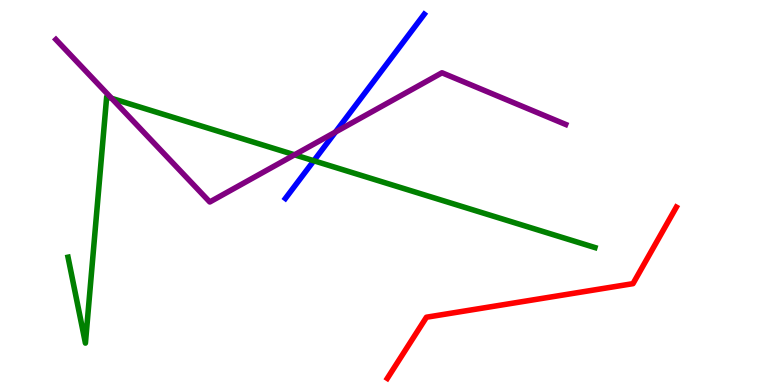[{'lines': ['blue', 'red'], 'intersections': []}, {'lines': ['green', 'red'], 'intersections': []}, {'lines': ['purple', 'red'], 'intersections': []}, {'lines': ['blue', 'green'], 'intersections': [{'x': 4.05, 'y': 5.82}]}, {'lines': ['blue', 'purple'], 'intersections': [{'x': 4.33, 'y': 6.57}]}, {'lines': ['green', 'purple'], 'intersections': [{'x': 1.44, 'y': 7.45}, {'x': 3.8, 'y': 5.98}]}]